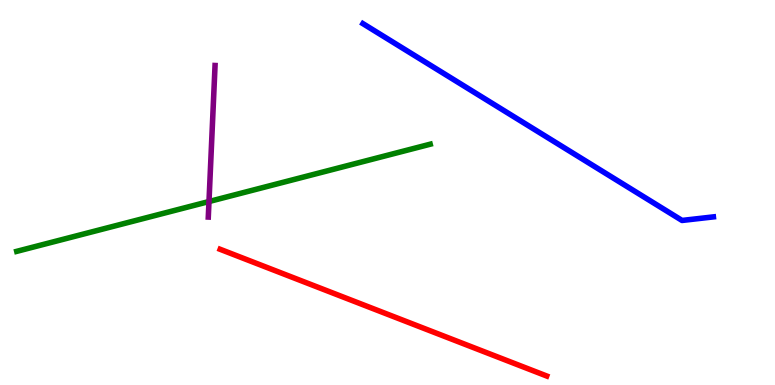[{'lines': ['blue', 'red'], 'intersections': []}, {'lines': ['green', 'red'], 'intersections': []}, {'lines': ['purple', 'red'], 'intersections': []}, {'lines': ['blue', 'green'], 'intersections': []}, {'lines': ['blue', 'purple'], 'intersections': []}, {'lines': ['green', 'purple'], 'intersections': [{'x': 2.7, 'y': 4.77}]}]